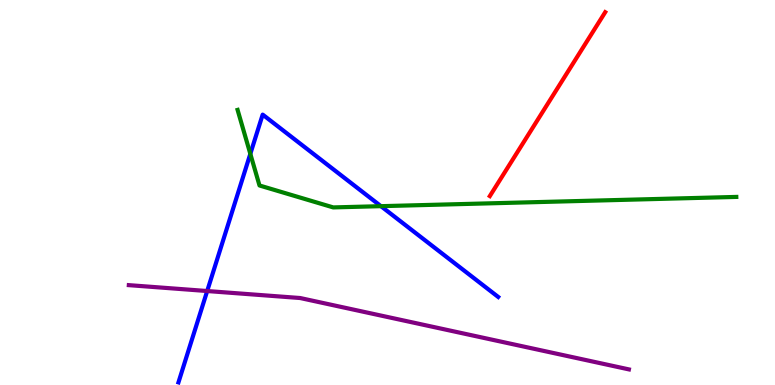[{'lines': ['blue', 'red'], 'intersections': []}, {'lines': ['green', 'red'], 'intersections': []}, {'lines': ['purple', 'red'], 'intersections': []}, {'lines': ['blue', 'green'], 'intersections': [{'x': 3.23, 'y': 6.0}, {'x': 4.92, 'y': 4.64}]}, {'lines': ['blue', 'purple'], 'intersections': [{'x': 2.67, 'y': 2.44}]}, {'lines': ['green', 'purple'], 'intersections': []}]